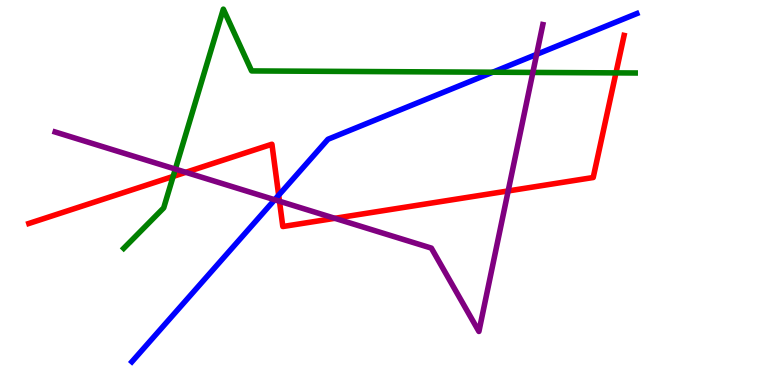[{'lines': ['blue', 'red'], 'intersections': [{'x': 3.6, 'y': 4.93}]}, {'lines': ['green', 'red'], 'intersections': [{'x': 2.23, 'y': 5.42}, {'x': 7.95, 'y': 8.11}]}, {'lines': ['purple', 'red'], 'intersections': [{'x': 2.4, 'y': 5.52}, {'x': 3.61, 'y': 4.77}, {'x': 4.32, 'y': 4.33}, {'x': 6.56, 'y': 5.04}]}, {'lines': ['blue', 'green'], 'intersections': [{'x': 6.36, 'y': 8.12}]}, {'lines': ['blue', 'purple'], 'intersections': [{'x': 3.54, 'y': 4.81}, {'x': 6.92, 'y': 8.59}]}, {'lines': ['green', 'purple'], 'intersections': [{'x': 2.26, 'y': 5.61}, {'x': 6.88, 'y': 8.12}]}]